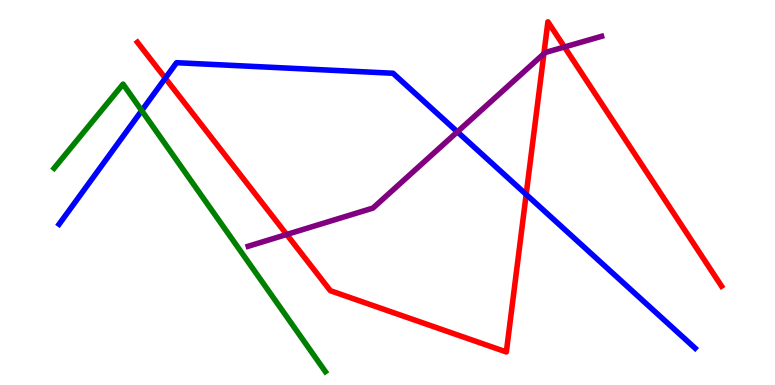[{'lines': ['blue', 'red'], 'intersections': [{'x': 2.13, 'y': 7.97}, {'x': 6.79, 'y': 4.95}]}, {'lines': ['green', 'red'], 'intersections': []}, {'lines': ['purple', 'red'], 'intersections': [{'x': 3.7, 'y': 3.91}, {'x': 7.02, 'y': 8.6}, {'x': 7.28, 'y': 8.78}]}, {'lines': ['blue', 'green'], 'intersections': [{'x': 1.83, 'y': 7.13}]}, {'lines': ['blue', 'purple'], 'intersections': [{'x': 5.9, 'y': 6.58}]}, {'lines': ['green', 'purple'], 'intersections': []}]